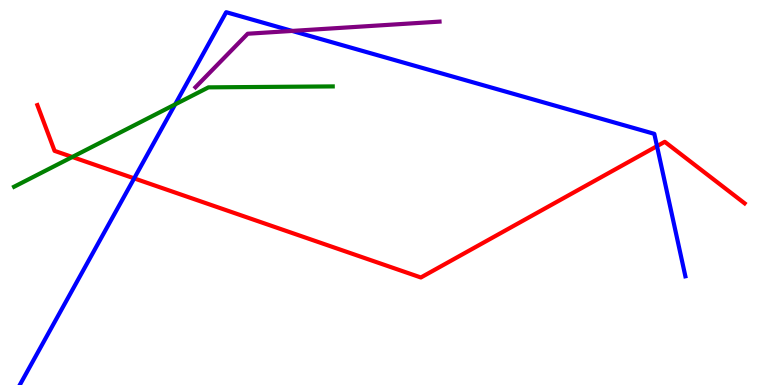[{'lines': ['blue', 'red'], 'intersections': [{'x': 1.73, 'y': 5.37}, {'x': 8.48, 'y': 6.2}]}, {'lines': ['green', 'red'], 'intersections': [{'x': 0.933, 'y': 5.92}]}, {'lines': ['purple', 'red'], 'intersections': []}, {'lines': ['blue', 'green'], 'intersections': [{'x': 2.26, 'y': 7.29}]}, {'lines': ['blue', 'purple'], 'intersections': [{'x': 3.77, 'y': 9.2}]}, {'lines': ['green', 'purple'], 'intersections': []}]